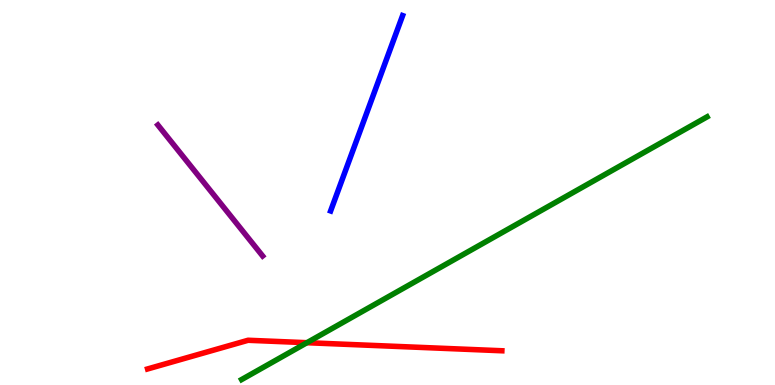[{'lines': ['blue', 'red'], 'intersections': []}, {'lines': ['green', 'red'], 'intersections': [{'x': 3.96, 'y': 1.1}]}, {'lines': ['purple', 'red'], 'intersections': []}, {'lines': ['blue', 'green'], 'intersections': []}, {'lines': ['blue', 'purple'], 'intersections': []}, {'lines': ['green', 'purple'], 'intersections': []}]